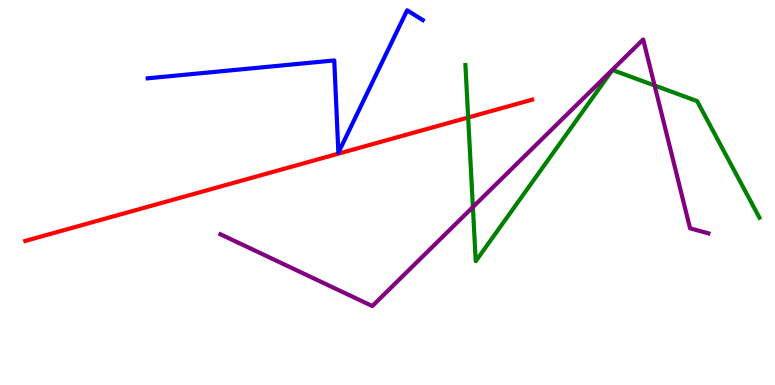[{'lines': ['blue', 'red'], 'intersections': []}, {'lines': ['green', 'red'], 'intersections': [{'x': 6.04, 'y': 6.95}]}, {'lines': ['purple', 'red'], 'intersections': []}, {'lines': ['blue', 'green'], 'intersections': []}, {'lines': ['blue', 'purple'], 'intersections': []}, {'lines': ['green', 'purple'], 'intersections': [{'x': 6.1, 'y': 4.62}, {'x': 8.45, 'y': 7.78}]}]